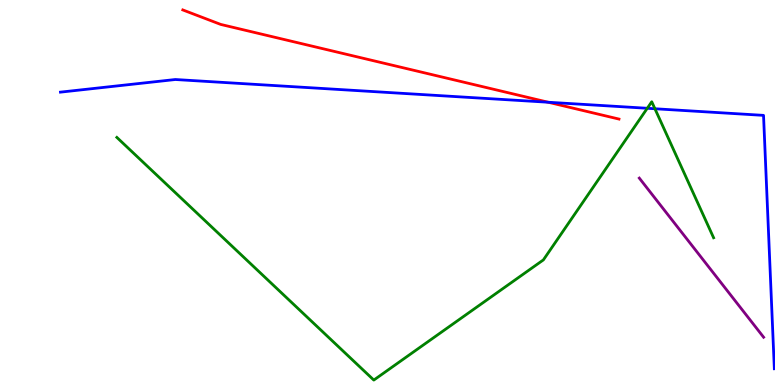[{'lines': ['blue', 'red'], 'intersections': [{'x': 7.07, 'y': 7.34}]}, {'lines': ['green', 'red'], 'intersections': []}, {'lines': ['purple', 'red'], 'intersections': []}, {'lines': ['blue', 'green'], 'intersections': [{'x': 8.35, 'y': 7.19}, {'x': 8.45, 'y': 7.18}]}, {'lines': ['blue', 'purple'], 'intersections': []}, {'lines': ['green', 'purple'], 'intersections': []}]